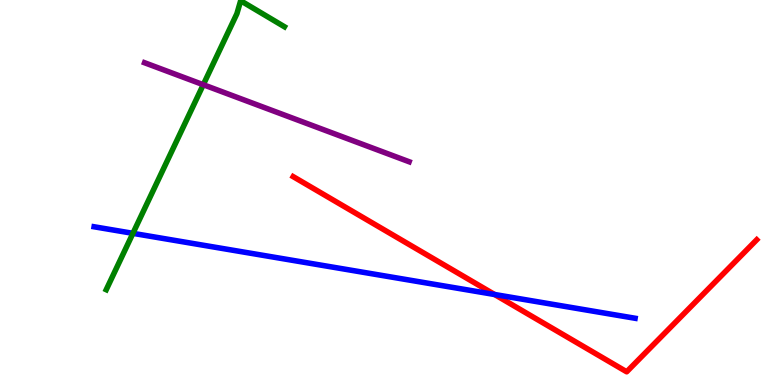[{'lines': ['blue', 'red'], 'intersections': [{'x': 6.38, 'y': 2.35}]}, {'lines': ['green', 'red'], 'intersections': []}, {'lines': ['purple', 'red'], 'intersections': []}, {'lines': ['blue', 'green'], 'intersections': [{'x': 1.72, 'y': 3.94}]}, {'lines': ['blue', 'purple'], 'intersections': []}, {'lines': ['green', 'purple'], 'intersections': [{'x': 2.62, 'y': 7.8}]}]